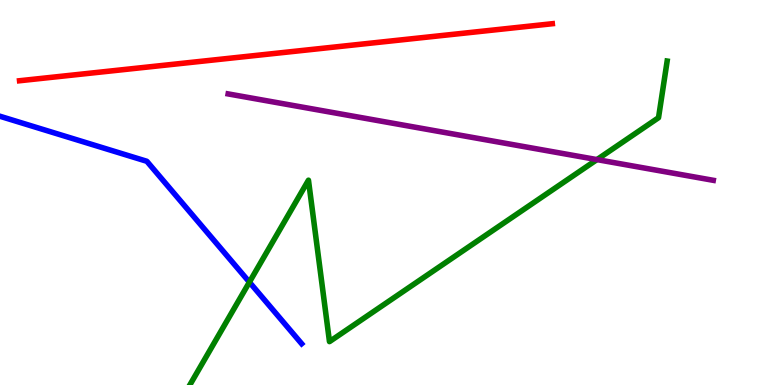[{'lines': ['blue', 'red'], 'intersections': []}, {'lines': ['green', 'red'], 'intersections': []}, {'lines': ['purple', 'red'], 'intersections': []}, {'lines': ['blue', 'green'], 'intersections': [{'x': 3.22, 'y': 2.67}]}, {'lines': ['blue', 'purple'], 'intersections': []}, {'lines': ['green', 'purple'], 'intersections': [{'x': 7.7, 'y': 5.85}]}]